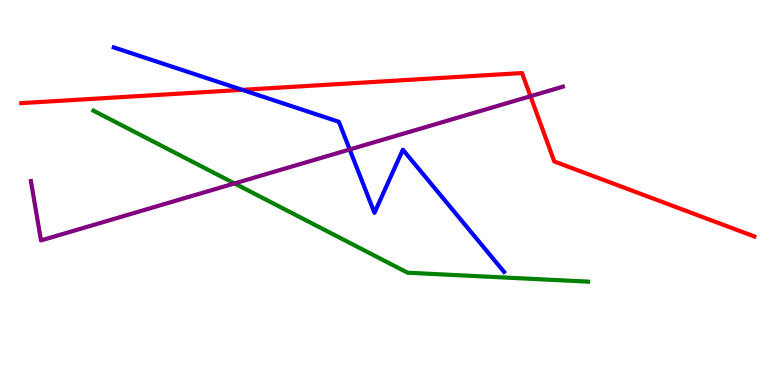[{'lines': ['blue', 'red'], 'intersections': [{'x': 3.13, 'y': 7.67}]}, {'lines': ['green', 'red'], 'intersections': []}, {'lines': ['purple', 'red'], 'intersections': [{'x': 6.84, 'y': 7.5}]}, {'lines': ['blue', 'green'], 'intersections': []}, {'lines': ['blue', 'purple'], 'intersections': [{'x': 4.51, 'y': 6.12}]}, {'lines': ['green', 'purple'], 'intersections': [{'x': 3.03, 'y': 5.24}]}]